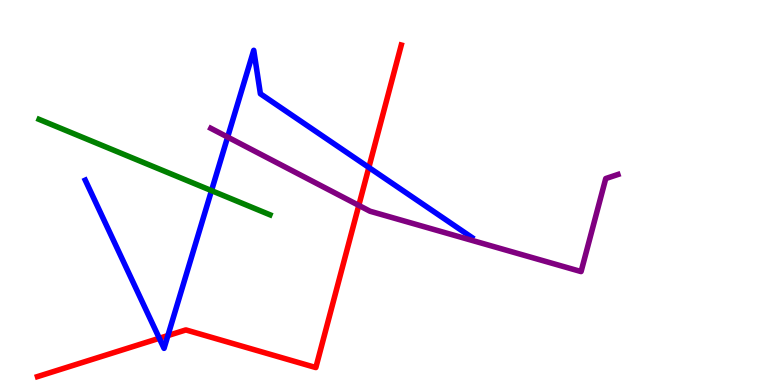[{'lines': ['blue', 'red'], 'intersections': [{'x': 2.06, 'y': 1.21}, {'x': 2.17, 'y': 1.28}, {'x': 4.76, 'y': 5.65}]}, {'lines': ['green', 'red'], 'intersections': []}, {'lines': ['purple', 'red'], 'intersections': [{'x': 4.63, 'y': 4.67}]}, {'lines': ['blue', 'green'], 'intersections': [{'x': 2.73, 'y': 5.05}]}, {'lines': ['blue', 'purple'], 'intersections': [{'x': 2.94, 'y': 6.44}]}, {'lines': ['green', 'purple'], 'intersections': []}]